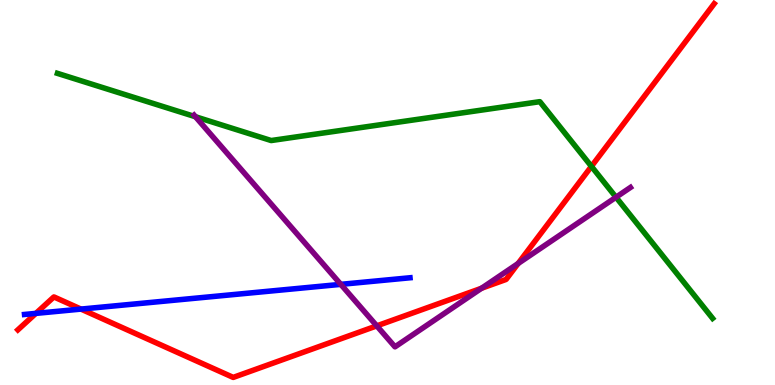[{'lines': ['blue', 'red'], 'intersections': [{'x': 0.463, 'y': 1.86}, {'x': 1.05, 'y': 1.97}]}, {'lines': ['green', 'red'], 'intersections': [{'x': 7.63, 'y': 5.68}]}, {'lines': ['purple', 'red'], 'intersections': [{'x': 4.86, 'y': 1.54}, {'x': 6.21, 'y': 2.51}, {'x': 6.69, 'y': 3.16}]}, {'lines': ['blue', 'green'], 'intersections': []}, {'lines': ['blue', 'purple'], 'intersections': [{'x': 4.4, 'y': 2.61}]}, {'lines': ['green', 'purple'], 'intersections': [{'x': 2.52, 'y': 6.97}, {'x': 7.95, 'y': 4.88}]}]